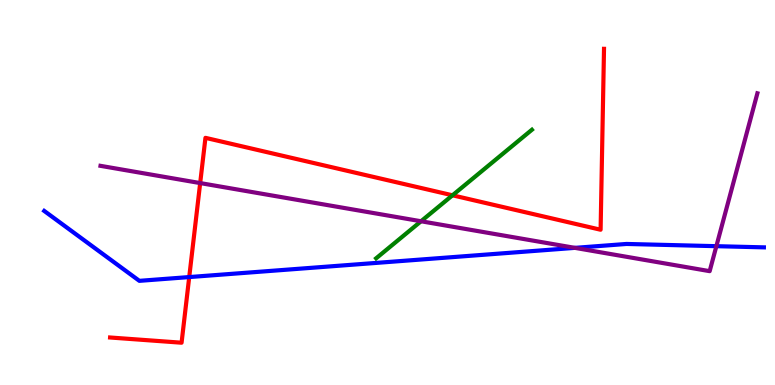[{'lines': ['blue', 'red'], 'intersections': [{'x': 2.44, 'y': 2.8}]}, {'lines': ['green', 'red'], 'intersections': [{'x': 5.84, 'y': 4.93}]}, {'lines': ['purple', 'red'], 'intersections': [{'x': 2.58, 'y': 5.24}]}, {'lines': ['blue', 'green'], 'intersections': []}, {'lines': ['blue', 'purple'], 'intersections': [{'x': 7.42, 'y': 3.56}, {'x': 9.24, 'y': 3.61}]}, {'lines': ['green', 'purple'], 'intersections': [{'x': 5.43, 'y': 4.25}]}]